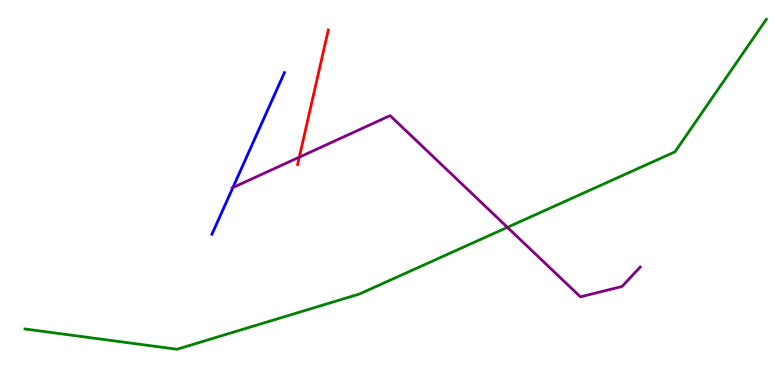[{'lines': ['blue', 'red'], 'intersections': []}, {'lines': ['green', 'red'], 'intersections': []}, {'lines': ['purple', 'red'], 'intersections': [{'x': 3.86, 'y': 5.92}]}, {'lines': ['blue', 'green'], 'intersections': []}, {'lines': ['blue', 'purple'], 'intersections': [{'x': 3.0, 'y': 5.13}]}, {'lines': ['green', 'purple'], 'intersections': [{'x': 6.55, 'y': 4.1}]}]